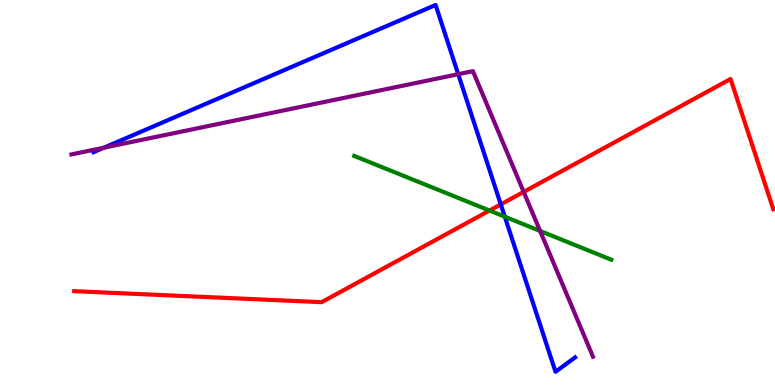[{'lines': ['blue', 'red'], 'intersections': [{'x': 6.46, 'y': 4.69}]}, {'lines': ['green', 'red'], 'intersections': [{'x': 6.32, 'y': 4.53}]}, {'lines': ['purple', 'red'], 'intersections': [{'x': 6.76, 'y': 5.02}]}, {'lines': ['blue', 'green'], 'intersections': [{'x': 6.51, 'y': 4.37}]}, {'lines': ['blue', 'purple'], 'intersections': [{'x': 1.34, 'y': 6.16}, {'x': 5.91, 'y': 8.07}]}, {'lines': ['green', 'purple'], 'intersections': [{'x': 6.97, 'y': 4.0}]}]